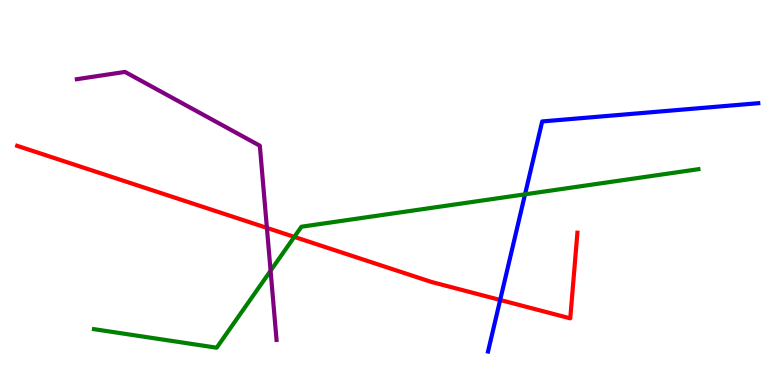[{'lines': ['blue', 'red'], 'intersections': [{'x': 6.45, 'y': 2.21}]}, {'lines': ['green', 'red'], 'intersections': [{'x': 3.8, 'y': 3.85}]}, {'lines': ['purple', 'red'], 'intersections': [{'x': 3.44, 'y': 4.08}]}, {'lines': ['blue', 'green'], 'intersections': [{'x': 6.77, 'y': 4.95}]}, {'lines': ['blue', 'purple'], 'intersections': []}, {'lines': ['green', 'purple'], 'intersections': [{'x': 3.49, 'y': 2.97}]}]